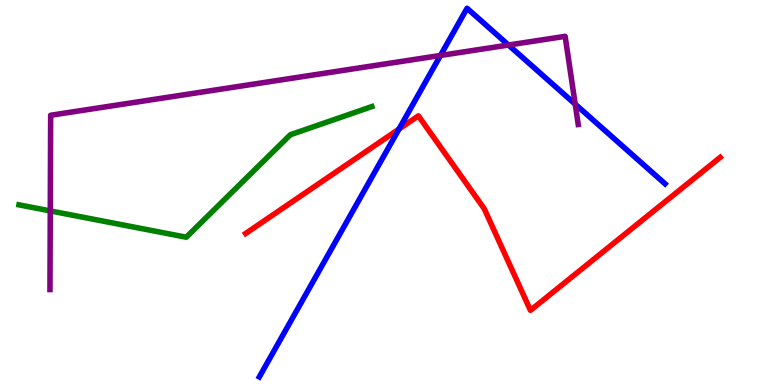[{'lines': ['blue', 'red'], 'intersections': [{'x': 5.15, 'y': 6.65}]}, {'lines': ['green', 'red'], 'intersections': []}, {'lines': ['purple', 'red'], 'intersections': []}, {'lines': ['blue', 'green'], 'intersections': []}, {'lines': ['blue', 'purple'], 'intersections': [{'x': 5.68, 'y': 8.56}, {'x': 6.56, 'y': 8.83}, {'x': 7.42, 'y': 7.29}]}, {'lines': ['green', 'purple'], 'intersections': [{'x': 0.649, 'y': 4.52}]}]